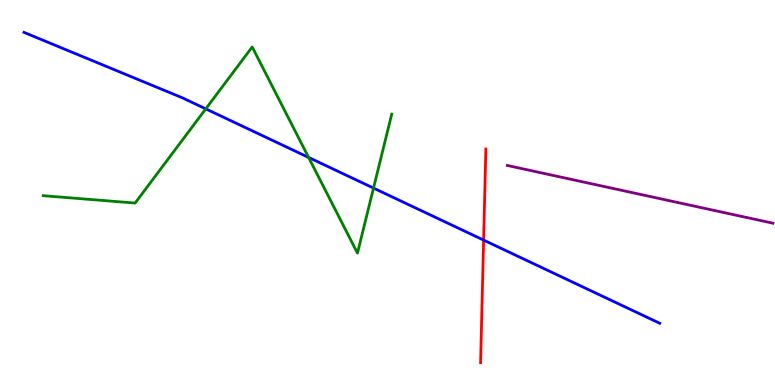[{'lines': ['blue', 'red'], 'intersections': [{'x': 6.24, 'y': 3.76}]}, {'lines': ['green', 'red'], 'intersections': []}, {'lines': ['purple', 'red'], 'intersections': []}, {'lines': ['blue', 'green'], 'intersections': [{'x': 2.66, 'y': 7.17}, {'x': 3.98, 'y': 5.91}, {'x': 4.82, 'y': 5.11}]}, {'lines': ['blue', 'purple'], 'intersections': []}, {'lines': ['green', 'purple'], 'intersections': []}]